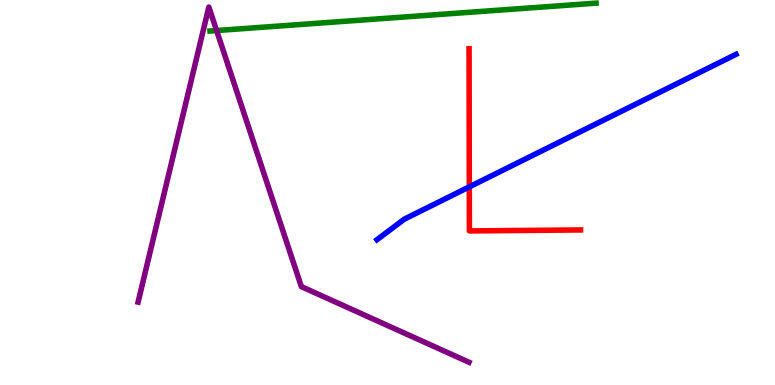[{'lines': ['blue', 'red'], 'intersections': [{'x': 6.06, 'y': 5.15}]}, {'lines': ['green', 'red'], 'intersections': []}, {'lines': ['purple', 'red'], 'intersections': []}, {'lines': ['blue', 'green'], 'intersections': []}, {'lines': ['blue', 'purple'], 'intersections': []}, {'lines': ['green', 'purple'], 'intersections': [{'x': 2.79, 'y': 9.21}]}]